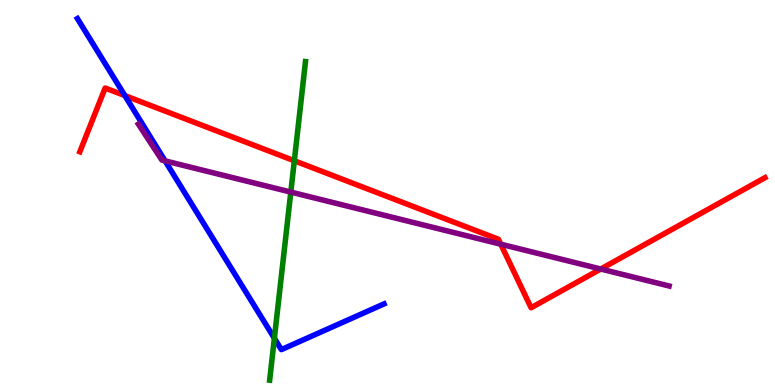[{'lines': ['blue', 'red'], 'intersections': [{'x': 1.61, 'y': 7.52}]}, {'lines': ['green', 'red'], 'intersections': [{'x': 3.8, 'y': 5.82}]}, {'lines': ['purple', 'red'], 'intersections': [{'x': 6.46, 'y': 3.66}, {'x': 7.75, 'y': 3.01}]}, {'lines': ['blue', 'green'], 'intersections': [{'x': 3.54, 'y': 1.21}]}, {'lines': ['blue', 'purple'], 'intersections': [{'x': 2.13, 'y': 5.82}]}, {'lines': ['green', 'purple'], 'intersections': [{'x': 3.75, 'y': 5.01}]}]